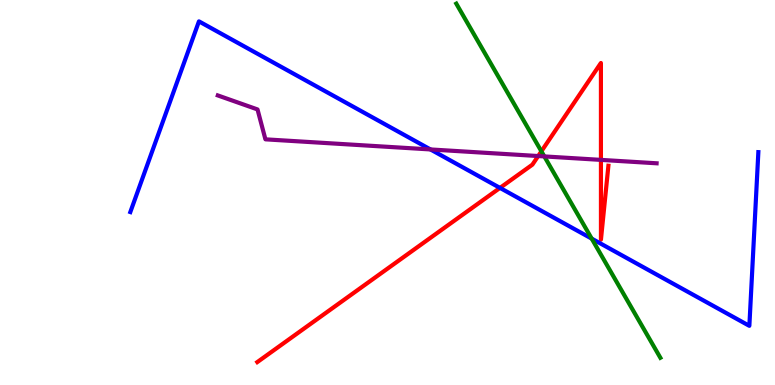[{'lines': ['blue', 'red'], 'intersections': [{'x': 6.45, 'y': 5.12}]}, {'lines': ['green', 'red'], 'intersections': [{'x': 6.99, 'y': 6.07}]}, {'lines': ['purple', 'red'], 'intersections': [{'x': 6.94, 'y': 5.95}, {'x': 7.75, 'y': 5.85}]}, {'lines': ['blue', 'green'], 'intersections': [{'x': 7.63, 'y': 3.8}]}, {'lines': ['blue', 'purple'], 'intersections': [{'x': 5.55, 'y': 6.12}]}, {'lines': ['green', 'purple'], 'intersections': [{'x': 7.02, 'y': 5.94}]}]